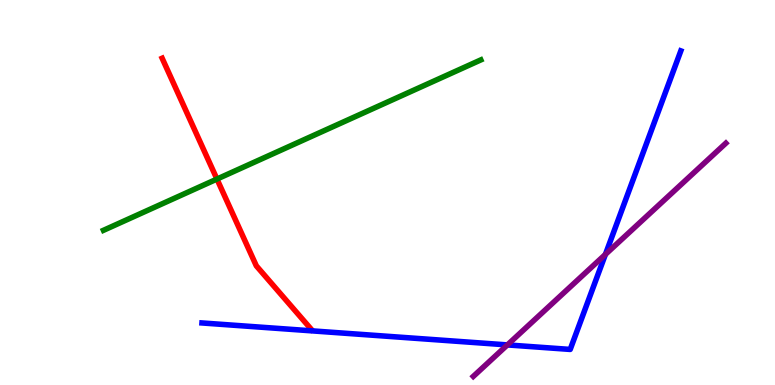[{'lines': ['blue', 'red'], 'intersections': []}, {'lines': ['green', 'red'], 'intersections': [{'x': 2.8, 'y': 5.35}]}, {'lines': ['purple', 'red'], 'intersections': []}, {'lines': ['blue', 'green'], 'intersections': []}, {'lines': ['blue', 'purple'], 'intersections': [{'x': 6.55, 'y': 1.04}, {'x': 7.81, 'y': 3.39}]}, {'lines': ['green', 'purple'], 'intersections': []}]